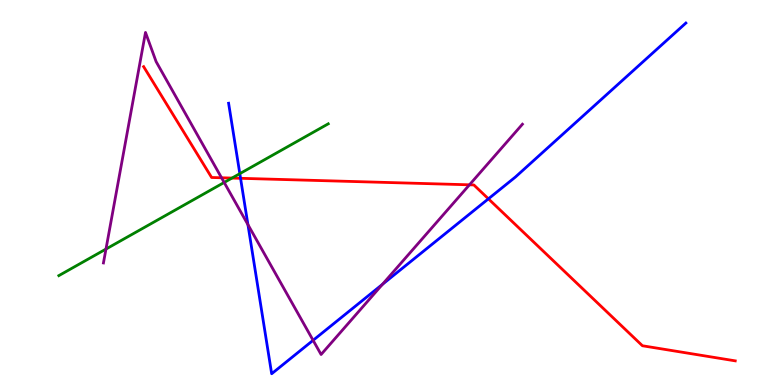[{'lines': ['blue', 'red'], 'intersections': [{'x': 3.1, 'y': 5.37}, {'x': 6.3, 'y': 4.84}]}, {'lines': ['green', 'red'], 'intersections': [{'x': 2.99, 'y': 5.37}]}, {'lines': ['purple', 'red'], 'intersections': [{'x': 2.86, 'y': 5.38}, {'x': 6.06, 'y': 5.2}]}, {'lines': ['blue', 'green'], 'intersections': [{'x': 3.09, 'y': 5.49}]}, {'lines': ['blue', 'purple'], 'intersections': [{'x': 3.2, 'y': 4.17}, {'x': 4.04, 'y': 1.16}, {'x': 4.93, 'y': 2.61}]}, {'lines': ['green', 'purple'], 'intersections': [{'x': 1.37, 'y': 3.53}, {'x': 2.89, 'y': 5.26}]}]